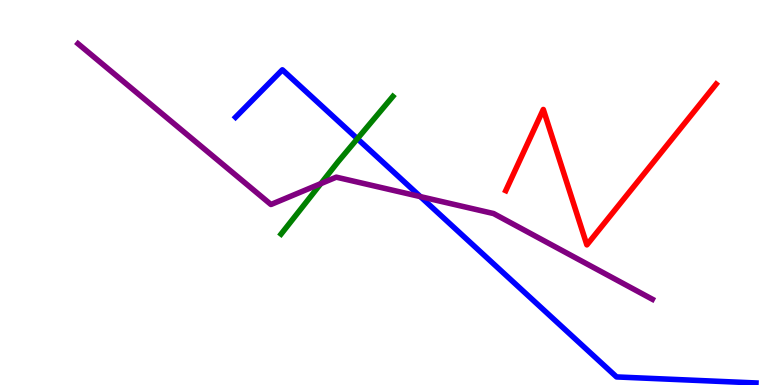[{'lines': ['blue', 'red'], 'intersections': []}, {'lines': ['green', 'red'], 'intersections': []}, {'lines': ['purple', 'red'], 'intersections': []}, {'lines': ['blue', 'green'], 'intersections': [{'x': 4.61, 'y': 6.4}]}, {'lines': ['blue', 'purple'], 'intersections': [{'x': 5.42, 'y': 4.89}]}, {'lines': ['green', 'purple'], 'intersections': [{'x': 4.14, 'y': 5.23}]}]